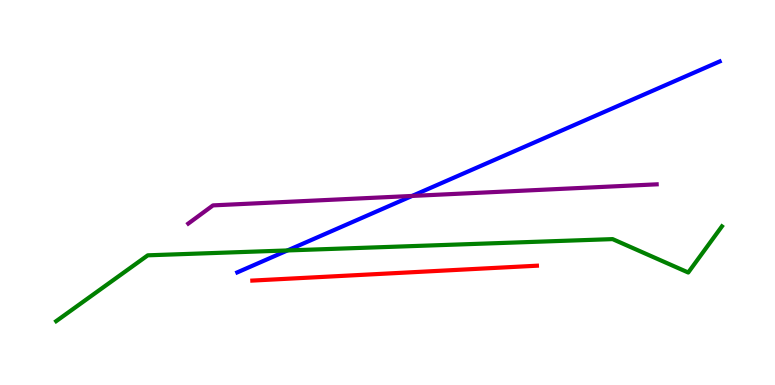[{'lines': ['blue', 'red'], 'intersections': []}, {'lines': ['green', 'red'], 'intersections': []}, {'lines': ['purple', 'red'], 'intersections': []}, {'lines': ['blue', 'green'], 'intersections': [{'x': 3.71, 'y': 3.49}]}, {'lines': ['blue', 'purple'], 'intersections': [{'x': 5.32, 'y': 4.91}]}, {'lines': ['green', 'purple'], 'intersections': []}]